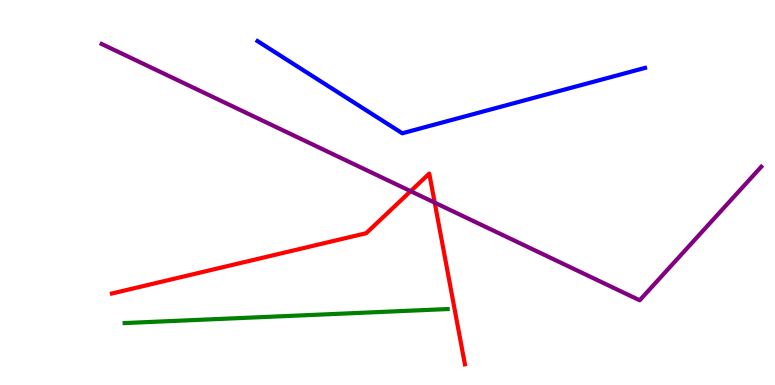[{'lines': ['blue', 'red'], 'intersections': []}, {'lines': ['green', 'red'], 'intersections': []}, {'lines': ['purple', 'red'], 'intersections': [{'x': 5.3, 'y': 5.03}, {'x': 5.61, 'y': 4.74}]}, {'lines': ['blue', 'green'], 'intersections': []}, {'lines': ['blue', 'purple'], 'intersections': []}, {'lines': ['green', 'purple'], 'intersections': []}]